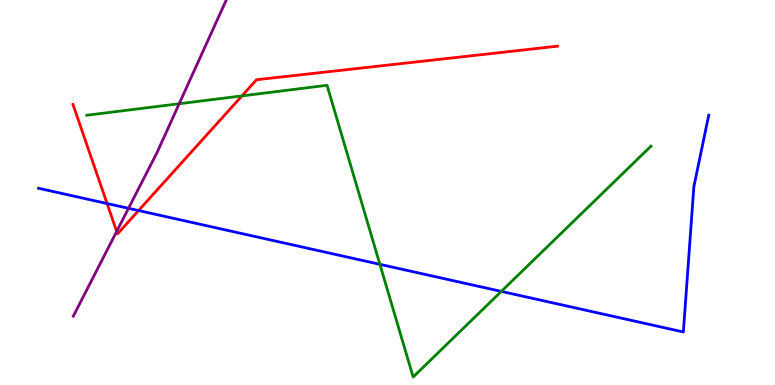[{'lines': ['blue', 'red'], 'intersections': [{'x': 1.38, 'y': 4.71}, {'x': 1.79, 'y': 4.53}]}, {'lines': ['green', 'red'], 'intersections': [{'x': 3.12, 'y': 7.51}]}, {'lines': ['purple', 'red'], 'intersections': [{'x': 1.51, 'y': 3.99}]}, {'lines': ['blue', 'green'], 'intersections': [{'x': 4.9, 'y': 3.13}, {'x': 6.47, 'y': 2.43}]}, {'lines': ['blue', 'purple'], 'intersections': [{'x': 1.66, 'y': 4.59}]}, {'lines': ['green', 'purple'], 'intersections': [{'x': 2.31, 'y': 7.31}]}]